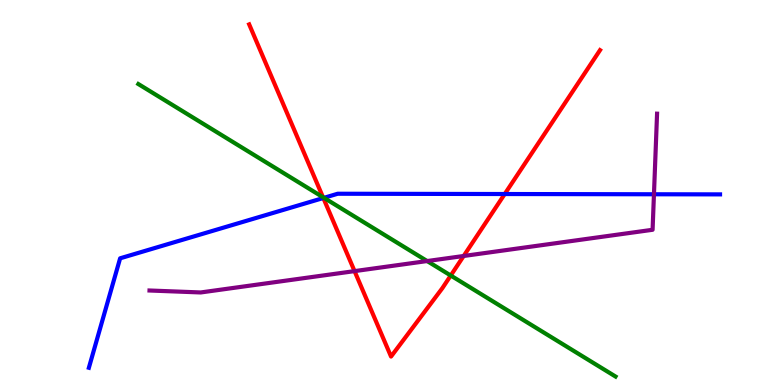[{'lines': ['blue', 'red'], 'intersections': [{'x': 4.17, 'y': 4.86}, {'x': 6.51, 'y': 4.96}]}, {'lines': ['green', 'red'], 'intersections': [{'x': 4.17, 'y': 4.88}, {'x': 5.82, 'y': 2.84}]}, {'lines': ['purple', 'red'], 'intersections': [{'x': 4.57, 'y': 2.96}, {'x': 5.98, 'y': 3.35}]}, {'lines': ['blue', 'green'], 'intersections': [{'x': 4.18, 'y': 4.86}]}, {'lines': ['blue', 'purple'], 'intersections': [{'x': 8.44, 'y': 4.95}]}, {'lines': ['green', 'purple'], 'intersections': [{'x': 5.51, 'y': 3.22}]}]